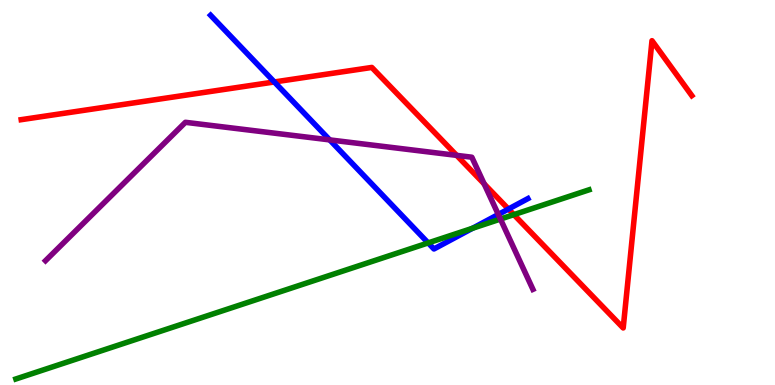[{'lines': ['blue', 'red'], 'intersections': [{'x': 3.54, 'y': 7.87}, {'x': 6.56, 'y': 4.57}]}, {'lines': ['green', 'red'], 'intersections': [{'x': 6.63, 'y': 4.42}]}, {'lines': ['purple', 'red'], 'intersections': [{'x': 5.89, 'y': 5.96}, {'x': 6.25, 'y': 5.22}]}, {'lines': ['blue', 'green'], 'intersections': [{'x': 5.52, 'y': 3.69}, {'x': 6.1, 'y': 4.07}]}, {'lines': ['blue', 'purple'], 'intersections': [{'x': 4.25, 'y': 6.37}, {'x': 6.43, 'y': 4.43}]}, {'lines': ['green', 'purple'], 'intersections': [{'x': 6.46, 'y': 4.31}]}]